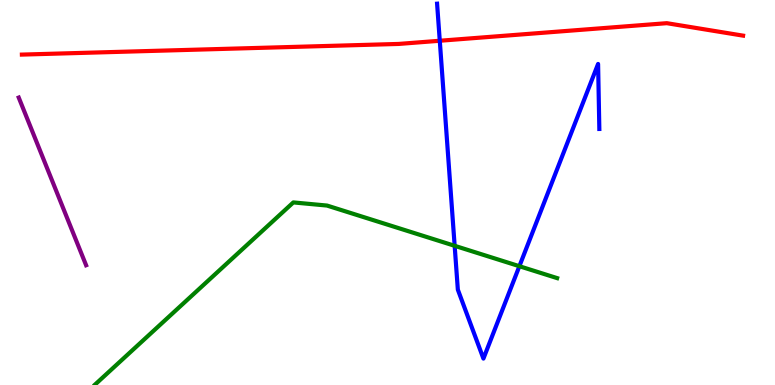[{'lines': ['blue', 'red'], 'intersections': [{'x': 5.67, 'y': 8.94}]}, {'lines': ['green', 'red'], 'intersections': []}, {'lines': ['purple', 'red'], 'intersections': []}, {'lines': ['blue', 'green'], 'intersections': [{'x': 5.87, 'y': 3.62}, {'x': 6.7, 'y': 3.09}]}, {'lines': ['blue', 'purple'], 'intersections': []}, {'lines': ['green', 'purple'], 'intersections': []}]